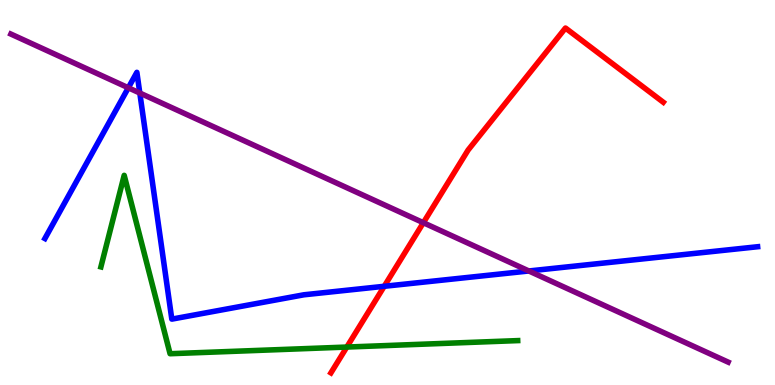[{'lines': ['blue', 'red'], 'intersections': [{'x': 4.96, 'y': 2.56}]}, {'lines': ['green', 'red'], 'intersections': [{'x': 4.48, 'y': 0.986}]}, {'lines': ['purple', 'red'], 'intersections': [{'x': 5.46, 'y': 4.22}]}, {'lines': ['blue', 'green'], 'intersections': []}, {'lines': ['blue', 'purple'], 'intersections': [{'x': 1.66, 'y': 7.72}, {'x': 1.8, 'y': 7.58}, {'x': 6.82, 'y': 2.96}]}, {'lines': ['green', 'purple'], 'intersections': []}]